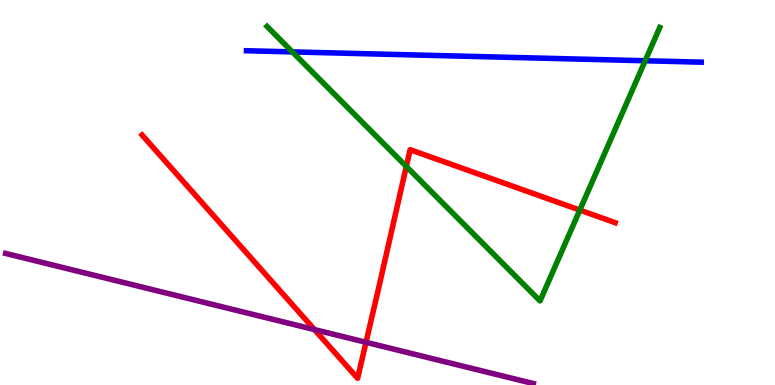[{'lines': ['blue', 'red'], 'intersections': []}, {'lines': ['green', 'red'], 'intersections': [{'x': 5.24, 'y': 5.68}, {'x': 7.48, 'y': 4.54}]}, {'lines': ['purple', 'red'], 'intersections': [{'x': 4.06, 'y': 1.44}, {'x': 4.72, 'y': 1.11}]}, {'lines': ['blue', 'green'], 'intersections': [{'x': 3.77, 'y': 8.65}, {'x': 8.33, 'y': 8.42}]}, {'lines': ['blue', 'purple'], 'intersections': []}, {'lines': ['green', 'purple'], 'intersections': []}]